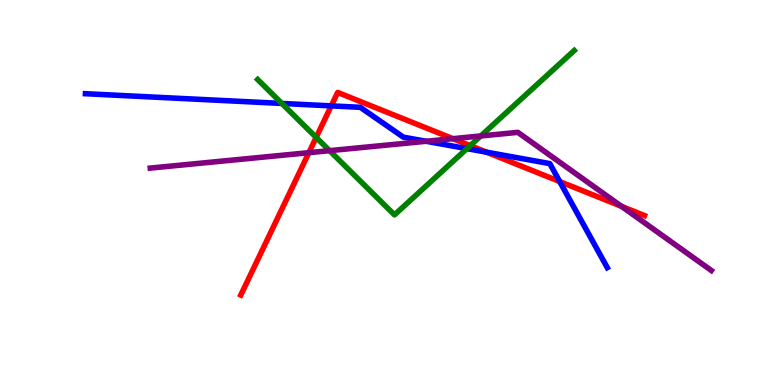[{'lines': ['blue', 'red'], 'intersections': [{'x': 4.27, 'y': 7.25}, {'x': 6.28, 'y': 6.05}, {'x': 7.22, 'y': 5.28}]}, {'lines': ['green', 'red'], 'intersections': [{'x': 4.08, 'y': 6.43}, {'x': 6.07, 'y': 6.22}]}, {'lines': ['purple', 'red'], 'intersections': [{'x': 3.99, 'y': 6.03}, {'x': 5.84, 'y': 6.4}, {'x': 8.02, 'y': 4.64}]}, {'lines': ['blue', 'green'], 'intersections': [{'x': 3.64, 'y': 7.31}, {'x': 6.02, 'y': 6.14}]}, {'lines': ['blue', 'purple'], 'intersections': [{'x': 5.5, 'y': 6.33}]}, {'lines': ['green', 'purple'], 'intersections': [{'x': 4.25, 'y': 6.09}, {'x': 6.2, 'y': 6.47}]}]